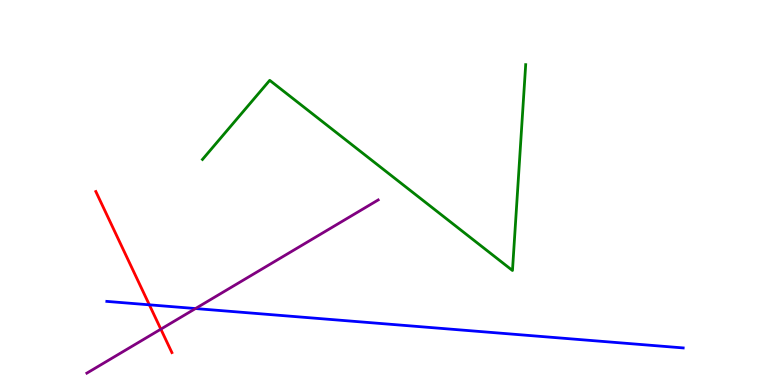[{'lines': ['blue', 'red'], 'intersections': [{'x': 1.93, 'y': 2.08}]}, {'lines': ['green', 'red'], 'intersections': []}, {'lines': ['purple', 'red'], 'intersections': [{'x': 2.08, 'y': 1.45}]}, {'lines': ['blue', 'green'], 'intersections': []}, {'lines': ['blue', 'purple'], 'intersections': [{'x': 2.52, 'y': 1.99}]}, {'lines': ['green', 'purple'], 'intersections': []}]